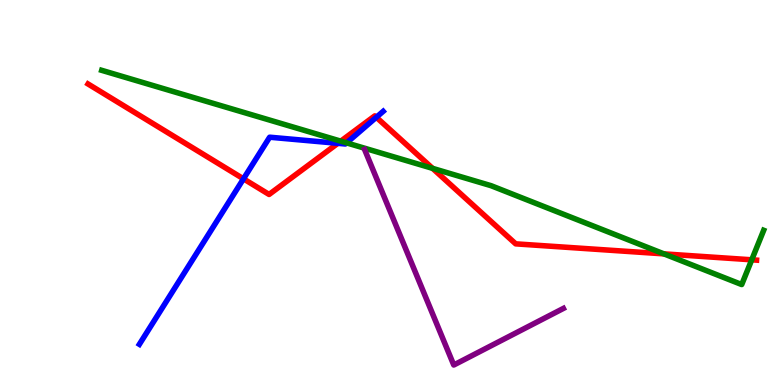[{'lines': ['blue', 'red'], 'intersections': [{'x': 3.14, 'y': 5.36}, {'x': 4.36, 'y': 6.28}, {'x': 4.86, 'y': 6.95}]}, {'lines': ['green', 'red'], 'intersections': [{'x': 4.4, 'y': 6.33}, {'x': 5.58, 'y': 5.63}, {'x': 8.57, 'y': 3.41}, {'x': 9.7, 'y': 3.25}]}, {'lines': ['purple', 'red'], 'intersections': []}, {'lines': ['blue', 'green'], 'intersections': [{'x': 4.47, 'y': 6.29}]}, {'lines': ['blue', 'purple'], 'intersections': []}, {'lines': ['green', 'purple'], 'intersections': []}]